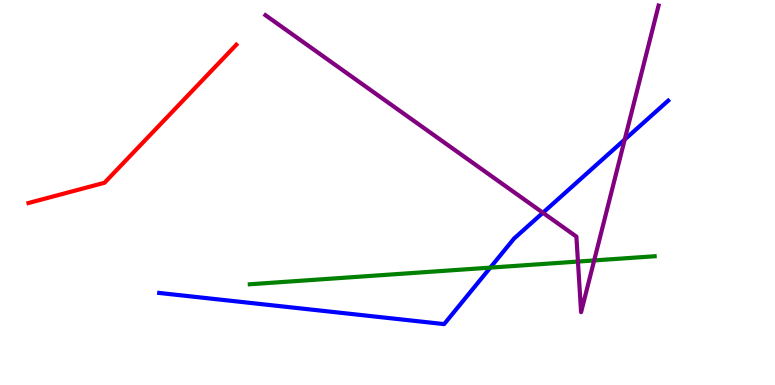[{'lines': ['blue', 'red'], 'intersections': []}, {'lines': ['green', 'red'], 'intersections': []}, {'lines': ['purple', 'red'], 'intersections': []}, {'lines': ['blue', 'green'], 'intersections': [{'x': 6.33, 'y': 3.05}]}, {'lines': ['blue', 'purple'], 'intersections': [{'x': 7.01, 'y': 4.47}, {'x': 8.06, 'y': 6.38}]}, {'lines': ['green', 'purple'], 'intersections': [{'x': 7.46, 'y': 3.21}, {'x': 7.67, 'y': 3.24}]}]